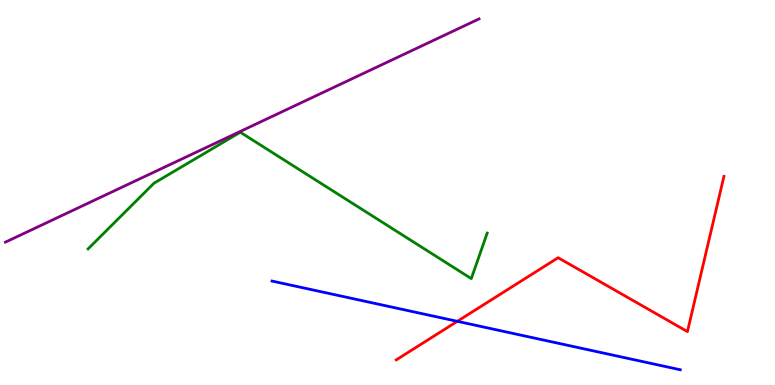[{'lines': ['blue', 'red'], 'intersections': [{'x': 5.9, 'y': 1.65}]}, {'lines': ['green', 'red'], 'intersections': []}, {'lines': ['purple', 'red'], 'intersections': []}, {'lines': ['blue', 'green'], 'intersections': []}, {'lines': ['blue', 'purple'], 'intersections': []}, {'lines': ['green', 'purple'], 'intersections': []}]